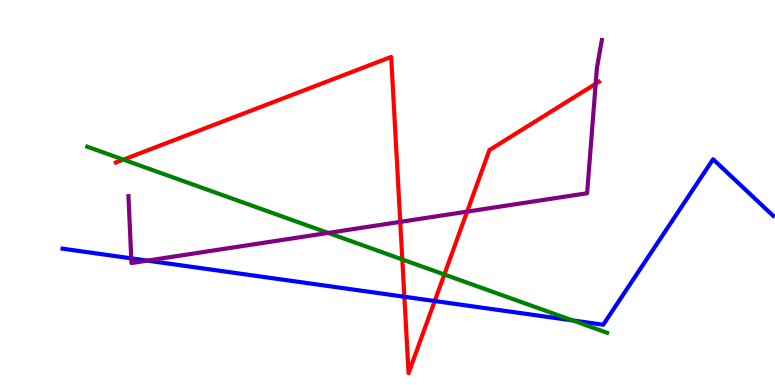[{'lines': ['blue', 'red'], 'intersections': [{'x': 5.22, 'y': 2.29}, {'x': 5.61, 'y': 2.18}]}, {'lines': ['green', 'red'], 'intersections': [{'x': 1.59, 'y': 5.85}, {'x': 5.19, 'y': 3.26}, {'x': 5.73, 'y': 2.87}]}, {'lines': ['purple', 'red'], 'intersections': [{'x': 5.16, 'y': 4.24}, {'x': 6.03, 'y': 4.5}, {'x': 7.69, 'y': 7.82}]}, {'lines': ['blue', 'green'], 'intersections': [{'x': 7.39, 'y': 1.68}]}, {'lines': ['blue', 'purple'], 'intersections': [{'x': 1.69, 'y': 3.29}, {'x': 1.9, 'y': 3.23}]}, {'lines': ['green', 'purple'], 'intersections': [{'x': 4.23, 'y': 3.95}]}]